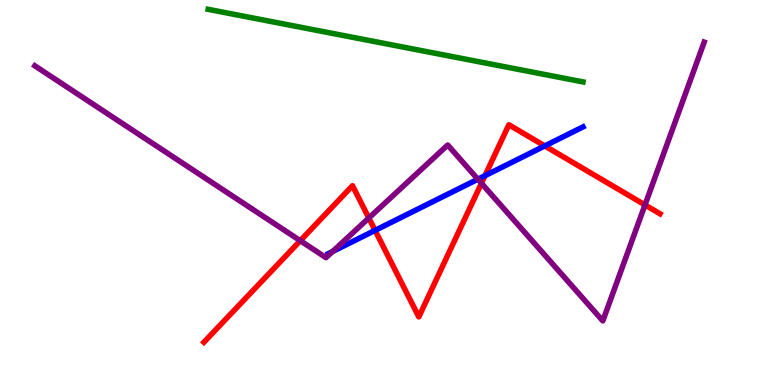[{'lines': ['blue', 'red'], 'intersections': [{'x': 4.84, 'y': 4.02}, {'x': 6.26, 'y': 5.44}, {'x': 7.03, 'y': 6.21}]}, {'lines': ['green', 'red'], 'intersections': []}, {'lines': ['purple', 'red'], 'intersections': [{'x': 3.87, 'y': 3.75}, {'x': 4.76, 'y': 4.34}, {'x': 6.21, 'y': 5.24}, {'x': 8.32, 'y': 4.68}]}, {'lines': ['blue', 'green'], 'intersections': []}, {'lines': ['blue', 'purple'], 'intersections': [{'x': 4.29, 'y': 3.47}, {'x': 6.17, 'y': 5.34}]}, {'lines': ['green', 'purple'], 'intersections': []}]